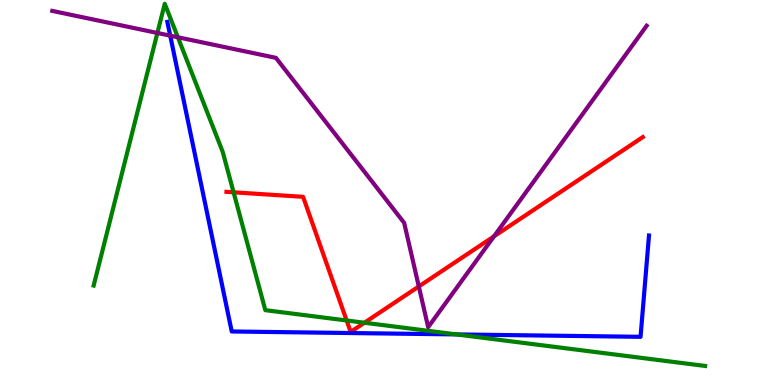[{'lines': ['blue', 'red'], 'intersections': []}, {'lines': ['green', 'red'], 'intersections': [{'x': 3.01, 'y': 5.01}, {'x': 4.47, 'y': 1.68}, {'x': 4.7, 'y': 1.62}]}, {'lines': ['purple', 'red'], 'intersections': [{'x': 5.4, 'y': 2.56}, {'x': 6.37, 'y': 3.86}]}, {'lines': ['blue', 'green'], 'intersections': [{'x': 5.89, 'y': 1.31}]}, {'lines': ['blue', 'purple'], 'intersections': [{'x': 2.2, 'y': 9.07}]}, {'lines': ['green', 'purple'], 'intersections': [{'x': 2.03, 'y': 9.14}, {'x': 2.3, 'y': 9.03}]}]